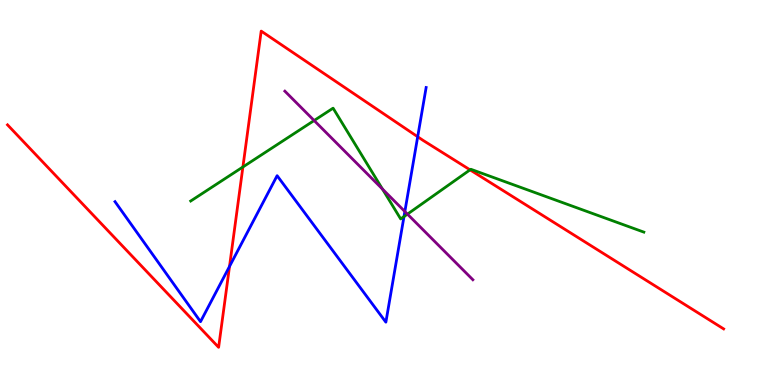[{'lines': ['blue', 'red'], 'intersections': [{'x': 2.96, 'y': 3.08}, {'x': 5.39, 'y': 6.45}]}, {'lines': ['green', 'red'], 'intersections': [{'x': 3.13, 'y': 5.66}, {'x': 6.07, 'y': 5.59}]}, {'lines': ['purple', 'red'], 'intersections': []}, {'lines': ['blue', 'green'], 'intersections': [{'x': 5.21, 'y': 4.37}]}, {'lines': ['blue', 'purple'], 'intersections': [{'x': 5.22, 'y': 4.51}]}, {'lines': ['green', 'purple'], 'intersections': [{'x': 4.05, 'y': 6.87}, {'x': 4.93, 'y': 5.09}, {'x': 5.26, 'y': 4.44}]}]